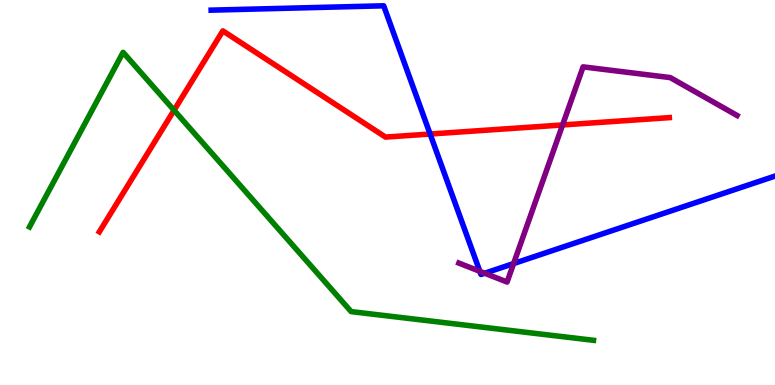[{'lines': ['blue', 'red'], 'intersections': [{'x': 5.55, 'y': 6.52}]}, {'lines': ['green', 'red'], 'intersections': [{'x': 2.25, 'y': 7.14}]}, {'lines': ['purple', 'red'], 'intersections': [{'x': 7.26, 'y': 6.75}]}, {'lines': ['blue', 'green'], 'intersections': []}, {'lines': ['blue', 'purple'], 'intersections': [{'x': 6.19, 'y': 2.95}, {'x': 6.25, 'y': 2.9}, {'x': 6.63, 'y': 3.15}]}, {'lines': ['green', 'purple'], 'intersections': []}]